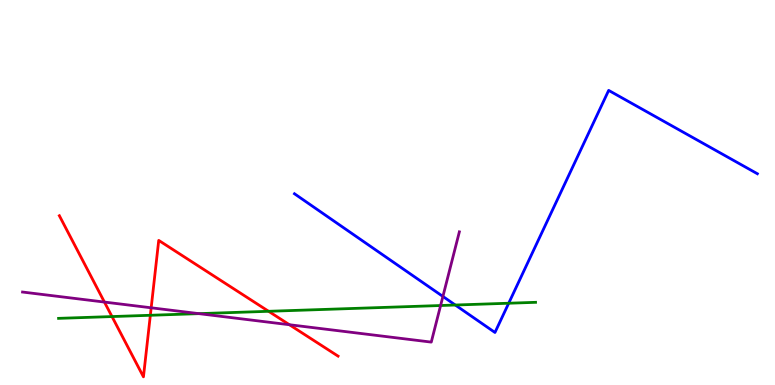[{'lines': ['blue', 'red'], 'intersections': []}, {'lines': ['green', 'red'], 'intersections': [{'x': 1.45, 'y': 1.78}, {'x': 1.94, 'y': 1.81}, {'x': 3.47, 'y': 1.91}]}, {'lines': ['purple', 'red'], 'intersections': [{'x': 1.35, 'y': 2.15}, {'x': 1.95, 'y': 2.01}, {'x': 3.73, 'y': 1.57}]}, {'lines': ['blue', 'green'], 'intersections': [{'x': 5.87, 'y': 2.08}, {'x': 6.56, 'y': 2.12}]}, {'lines': ['blue', 'purple'], 'intersections': [{'x': 5.71, 'y': 2.3}]}, {'lines': ['green', 'purple'], 'intersections': [{'x': 2.57, 'y': 1.85}, {'x': 5.69, 'y': 2.06}]}]